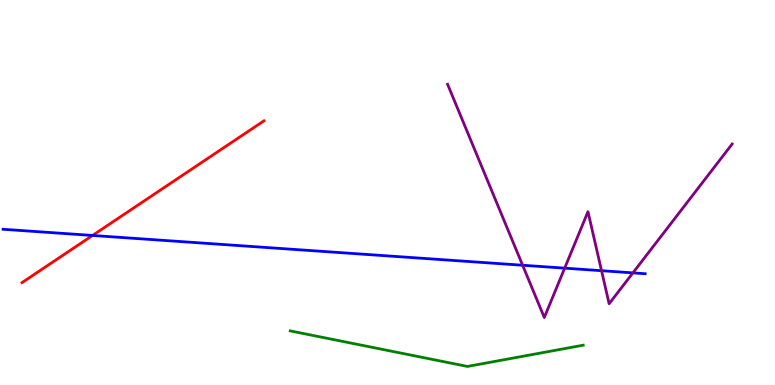[{'lines': ['blue', 'red'], 'intersections': [{'x': 1.19, 'y': 3.88}]}, {'lines': ['green', 'red'], 'intersections': []}, {'lines': ['purple', 'red'], 'intersections': []}, {'lines': ['blue', 'green'], 'intersections': []}, {'lines': ['blue', 'purple'], 'intersections': [{'x': 6.74, 'y': 3.11}, {'x': 7.29, 'y': 3.03}, {'x': 7.76, 'y': 2.97}, {'x': 8.17, 'y': 2.91}]}, {'lines': ['green', 'purple'], 'intersections': []}]